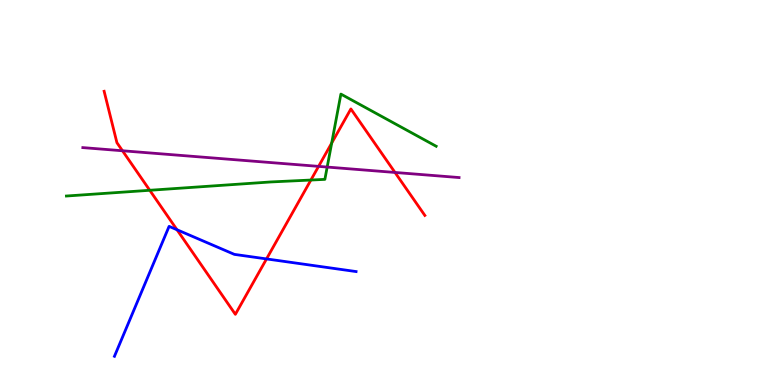[{'lines': ['blue', 'red'], 'intersections': [{'x': 2.28, 'y': 4.03}, {'x': 3.44, 'y': 3.27}]}, {'lines': ['green', 'red'], 'intersections': [{'x': 1.93, 'y': 5.06}, {'x': 4.01, 'y': 5.32}, {'x': 4.28, 'y': 6.28}]}, {'lines': ['purple', 'red'], 'intersections': [{'x': 1.58, 'y': 6.08}, {'x': 4.11, 'y': 5.68}, {'x': 5.1, 'y': 5.52}]}, {'lines': ['blue', 'green'], 'intersections': []}, {'lines': ['blue', 'purple'], 'intersections': []}, {'lines': ['green', 'purple'], 'intersections': [{'x': 4.22, 'y': 5.66}]}]